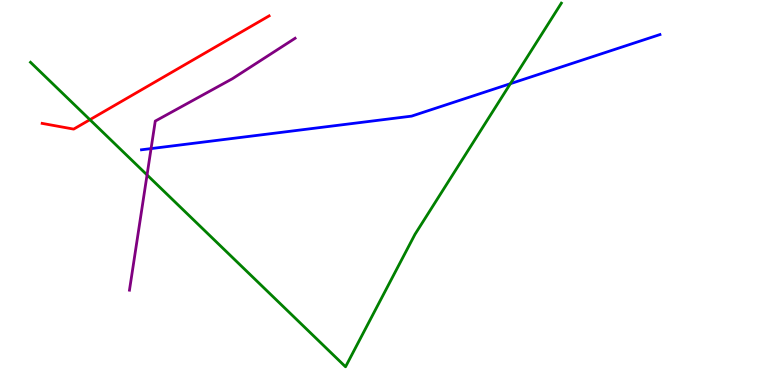[{'lines': ['blue', 'red'], 'intersections': []}, {'lines': ['green', 'red'], 'intersections': [{'x': 1.16, 'y': 6.89}]}, {'lines': ['purple', 'red'], 'intersections': []}, {'lines': ['blue', 'green'], 'intersections': [{'x': 6.59, 'y': 7.83}]}, {'lines': ['blue', 'purple'], 'intersections': [{'x': 1.95, 'y': 6.14}]}, {'lines': ['green', 'purple'], 'intersections': [{'x': 1.9, 'y': 5.46}]}]